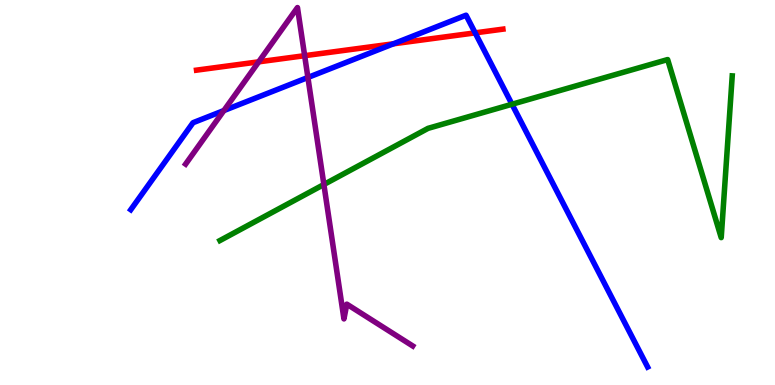[{'lines': ['blue', 'red'], 'intersections': [{'x': 5.08, 'y': 8.86}, {'x': 6.13, 'y': 9.15}]}, {'lines': ['green', 'red'], 'intersections': []}, {'lines': ['purple', 'red'], 'intersections': [{'x': 3.34, 'y': 8.39}, {'x': 3.93, 'y': 8.55}]}, {'lines': ['blue', 'green'], 'intersections': [{'x': 6.61, 'y': 7.29}]}, {'lines': ['blue', 'purple'], 'intersections': [{'x': 2.89, 'y': 7.13}, {'x': 3.97, 'y': 7.99}]}, {'lines': ['green', 'purple'], 'intersections': [{'x': 4.18, 'y': 5.21}]}]